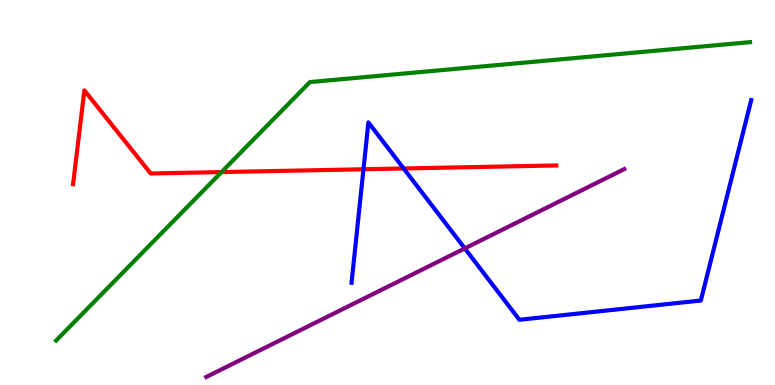[{'lines': ['blue', 'red'], 'intersections': [{'x': 4.69, 'y': 5.6}, {'x': 5.21, 'y': 5.62}]}, {'lines': ['green', 'red'], 'intersections': [{'x': 2.86, 'y': 5.53}]}, {'lines': ['purple', 'red'], 'intersections': []}, {'lines': ['blue', 'green'], 'intersections': []}, {'lines': ['blue', 'purple'], 'intersections': [{'x': 6.0, 'y': 3.55}]}, {'lines': ['green', 'purple'], 'intersections': []}]